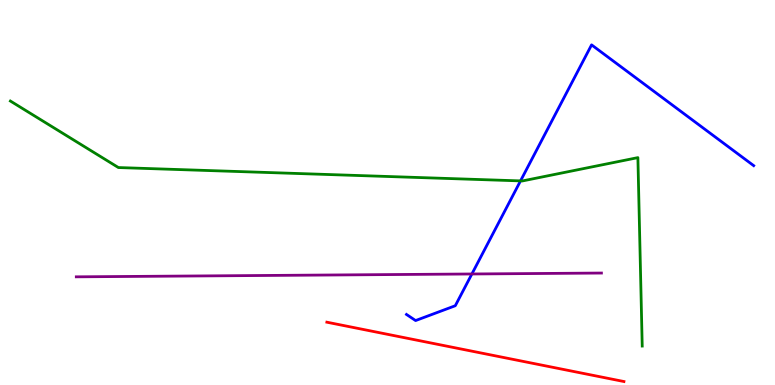[{'lines': ['blue', 'red'], 'intersections': []}, {'lines': ['green', 'red'], 'intersections': []}, {'lines': ['purple', 'red'], 'intersections': []}, {'lines': ['blue', 'green'], 'intersections': [{'x': 6.72, 'y': 5.3}]}, {'lines': ['blue', 'purple'], 'intersections': [{'x': 6.09, 'y': 2.88}]}, {'lines': ['green', 'purple'], 'intersections': []}]